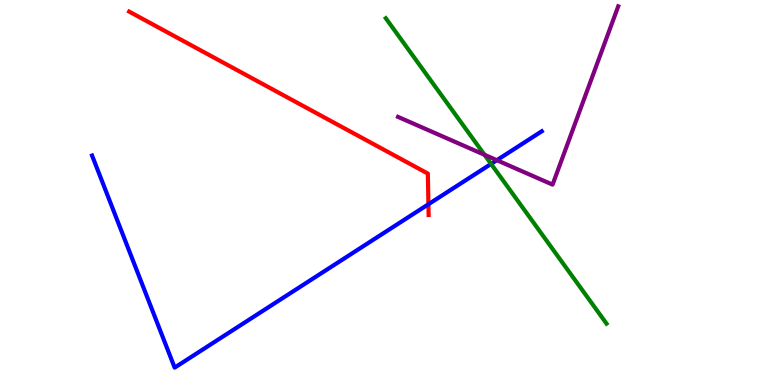[{'lines': ['blue', 'red'], 'intersections': [{'x': 5.53, 'y': 4.69}]}, {'lines': ['green', 'red'], 'intersections': []}, {'lines': ['purple', 'red'], 'intersections': []}, {'lines': ['blue', 'green'], 'intersections': [{'x': 6.34, 'y': 5.74}]}, {'lines': ['blue', 'purple'], 'intersections': [{'x': 6.41, 'y': 5.84}]}, {'lines': ['green', 'purple'], 'intersections': [{'x': 6.25, 'y': 5.98}]}]